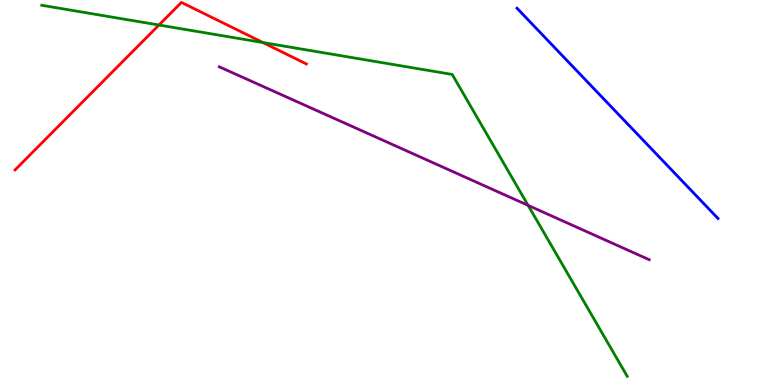[{'lines': ['blue', 'red'], 'intersections': []}, {'lines': ['green', 'red'], 'intersections': [{'x': 2.05, 'y': 9.35}, {'x': 3.39, 'y': 8.89}]}, {'lines': ['purple', 'red'], 'intersections': []}, {'lines': ['blue', 'green'], 'intersections': []}, {'lines': ['blue', 'purple'], 'intersections': []}, {'lines': ['green', 'purple'], 'intersections': [{'x': 6.81, 'y': 4.67}]}]